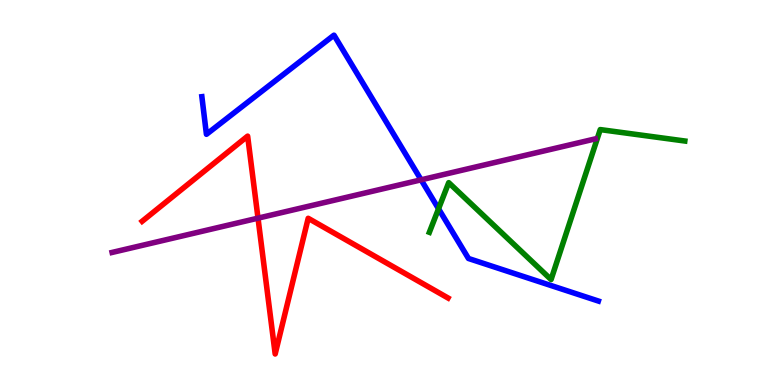[{'lines': ['blue', 'red'], 'intersections': []}, {'lines': ['green', 'red'], 'intersections': []}, {'lines': ['purple', 'red'], 'intersections': [{'x': 3.33, 'y': 4.33}]}, {'lines': ['blue', 'green'], 'intersections': [{'x': 5.66, 'y': 4.58}]}, {'lines': ['blue', 'purple'], 'intersections': [{'x': 5.43, 'y': 5.33}]}, {'lines': ['green', 'purple'], 'intersections': []}]